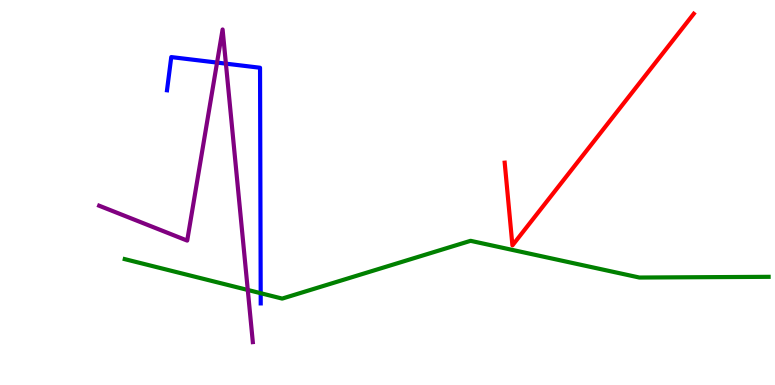[{'lines': ['blue', 'red'], 'intersections': []}, {'lines': ['green', 'red'], 'intersections': []}, {'lines': ['purple', 'red'], 'intersections': []}, {'lines': ['blue', 'green'], 'intersections': [{'x': 3.36, 'y': 2.38}]}, {'lines': ['blue', 'purple'], 'intersections': [{'x': 2.8, 'y': 8.37}, {'x': 2.91, 'y': 8.35}]}, {'lines': ['green', 'purple'], 'intersections': [{'x': 3.2, 'y': 2.47}]}]